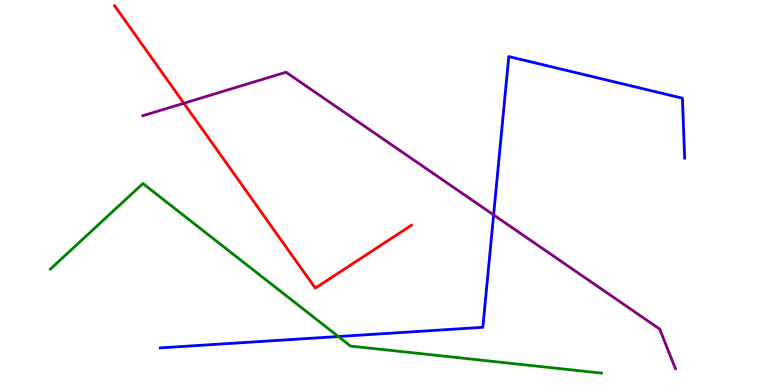[{'lines': ['blue', 'red'], 'intersections': []}, {'lines': ['green', 'red'], 'intersections': []}, {'lines': ['purple', 'red'], 'intersections': [{'x': 2.37, 'y': 7.32}]}, {'lines': ['blue', 'green'], 'intersections': [{'x': 4.37, 'y': 1.26}]}, {'lines': ['blue', 'purple'], 'intersections': [{'x': 6.37, 'y': 4.42}]}, {'lines': ['green', 'purple'], 'intersections': []}]